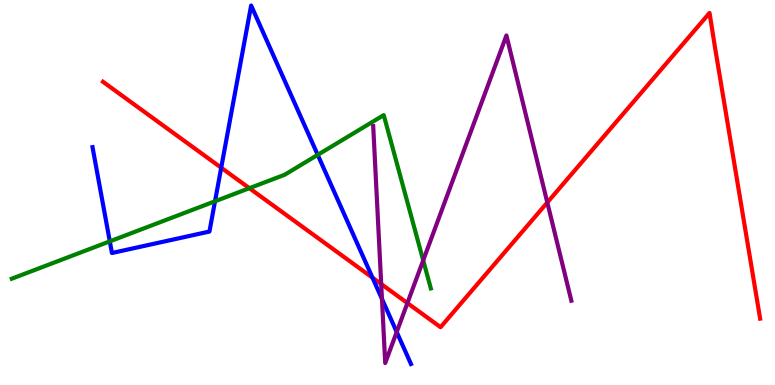[{'lines': ['blue', 'red'], 'intersections': [{'x': 2.85, 'y': 5.64}, {'x': 4.81, 'y': 2.79}]}, {'lines': ['green', 'red'], 'intersections': [{'x': 3.22, 'y': 5.11}]}, {'lines': ['purple', 'red'], 'intersections': [{'x': 4.92, 'y': 2.62}, {'x': 5.26, 'y': 2.13}, {'x': 7.06, 'y': 4.74}]}, {'lines': ['blue', 'green'], 'intersections': [{'x': 1.42, 'y': 3.73}, {'x': 2.77, 'y': 4.77}, {'x': 4.1, 'y': 5.98}]}, {'lines': ['blue', 'purple'], 'intersections': [{'x': 4.93, 'y': 2.24}, {'x': 5.12, 'y': 1.38}]}, {'lines': ['green', 'purple'], 'intersections': [{'x': 5.46, 'y': 3.24}]}]